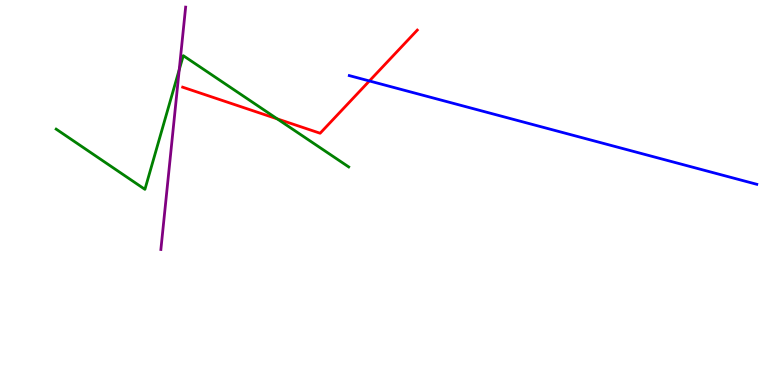[{'lines': ['blue', 'red'], 'intersections': [{'x': 4.77, 'y': 7.9}]}, {'lines': ['green', 'red'], 'intersections': [{'x': 3.58, 'y': 6.91}]}, {'lines': ['purple', 'red'], 'intersections': []}, {'lines': ['blue', 'green'], 'intersections': []}, {'lines': ['blue', 'purple'], 'intersections': []}, {'lines': ['green', 'purple'], 'intersections': [{'x': 2.31, 'y': 8.19}]}]